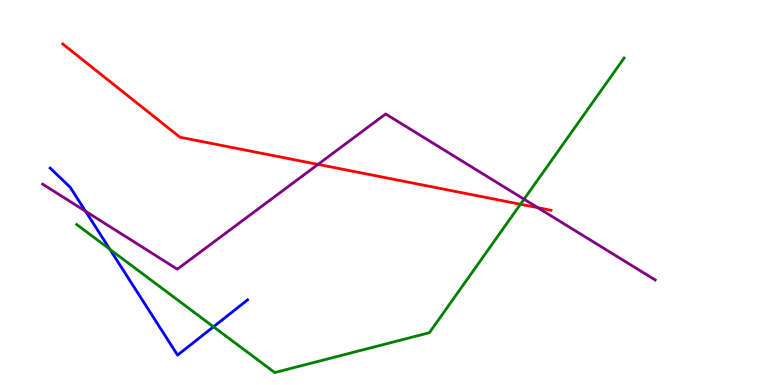[{'lines': ['blue', 'red'], 'intersections': []}, {'lines': ['green', 'red'], 'intersections': [{'x': 6.72, 'y': 4.69}]}, {'lines': ['purple', 'red'], 'intersections': [{'x': 4.1, 'y': 5.73}, {'x': 6.94, 'y': 4.61}]}, {'lines': ['blue', 'green'], 'intersections': [{'x': 1.42, 'y': 3.52}, {'x': 2.75, 'y': 1.51}]}, {'lines': ['blue', 'purple'], 'intersections': [{'x': 1.1, 'y': 4.51}]}, {'lines': ['green', 'purple'], 'intersections': [{'x': 6.76, 'y': 4.83}]}]